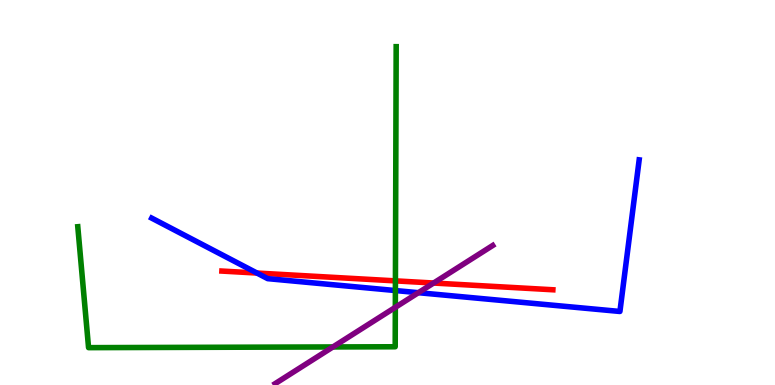[{'lines': ['blue', 'red'], 'intersections': [{'x': 3.32, 'y': 2.91}]}, {'lines': ['green', 'red'], 'intersections': [{'x': 5.1, 'y': 2.7}]}, {'lines': ['purple', 'red'], 'intersections': [{'x': 5.59, 'y': 2.65}]}, {'lines': ['blue', 'green'], 'intersections': [{'x': 5.1, 'y': 2.45}]}, {'lines': ['blue', 'purple'], 'intersections': [{'x': 5.4, 'y': 2.4}]}, {'lines': ['green', 'purple'], 'intersections': [{'x': 4.3, 'y': 0.988}, {'x': 5.1, 'y': 2.02}]}]